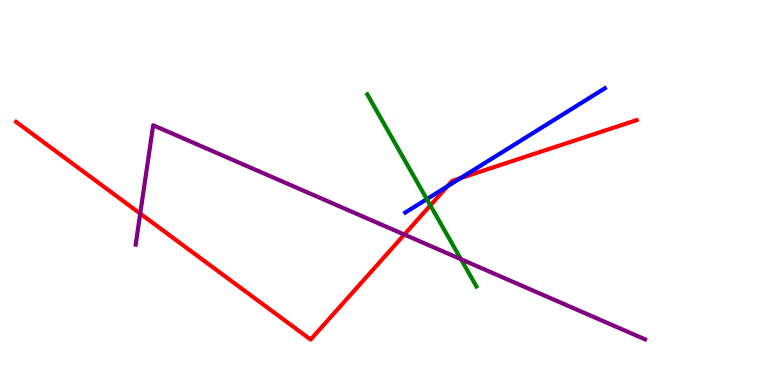[{'lines': ['blue', 'red'], 'intersections': [{'x': 5.77, 'y': 5.16}, {'x': 5.94, 'y': 5.37}]}, {'lines': ['green', 'red'], 'intersections': [{'x': 5.55, 'y': 4.67}]}, {'lines': ['purple', 'red'], 'intersections': [{'x': 1.81, 'y': 4.45}, {'x': 5.22, 'y': 3.91}]}, {'lines': ['blue', 'green'], 'intersections': [{'x': 5.51, 'y': 4.83}]}, {'lines': ['blue', 'purple'], 'intersections': []}, {'lines': ['green', 'purple'], 'intersections': [{'x': 5.95, 'y': 3.27}]}]